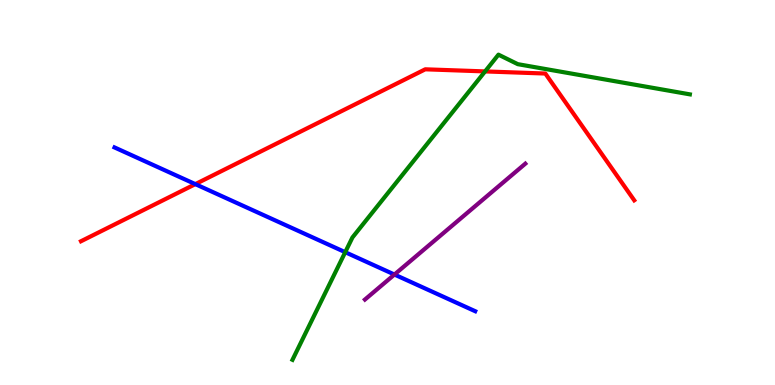[{'lines': ['blue', 'red'], 'intersections': [{'x': 2.52, 'y': 5.22}]}, {'lines': ['green', 'red'], 'intersections': [{'x': 6.26, 'y': 8.15}]}, {'lines': ['purple', 'red'], 'intersections': []}, {'lines': ['blue', 'green'], 'intersections': [{'x': 4.45, 'y': 3.45}]}, {'lines': ['blue', 'purple'], 'intersections': [{'x': 5.09, 'y': 2.87}]}, {'lines': ['green', 'purple'], 'intersections': []}]